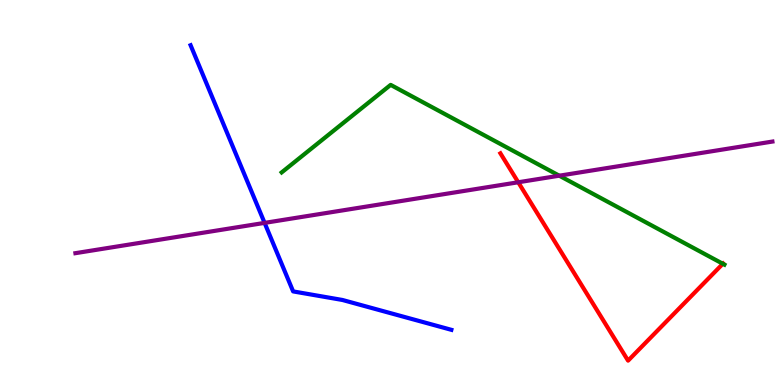[{'lines': ['blue', 'red'], 'intersections': []}, {'lines': ['green', 'red'], 'intersections': [{'x': 9.33, 'y': 3.15}]}, {'lines': ['purple', 'red'], 'intersections': [{'x': 6.69, 'y': 5.27}]}, {'lines': ['blue', 'green'], 'intersections': []}, {'lines': ['blue', 'purple'], 'intersections': [{'x': 3.41, 'y': 4.21}]}, {'lines': ['green', 'purple'], 'intersections': [{'x': 7.22, 'y': 5.44}]}]